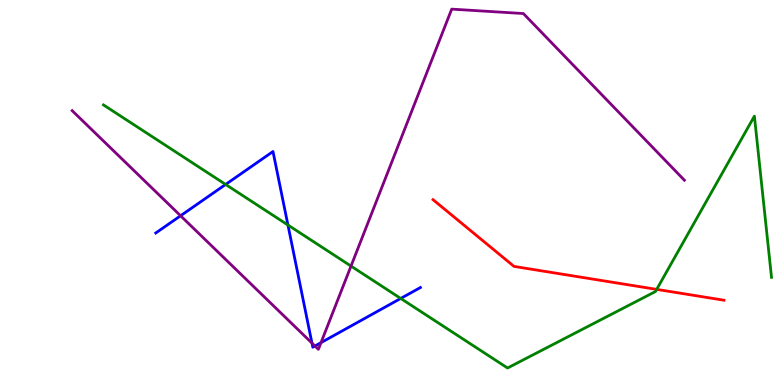[{'lines': ['blue', 'red'], 'intersections': []}, {'lines': ['green', 'red'], 'intersections': [{'x': 8.47, 'y': 2.48}]}, {'lines': ['purple', 'red'], 'intersections': []}, {'lines': ['blue', 'green'], 'intersections': [{'x': 2.91, 'y': 5.21}, {'x': 3.72, 'y': 4.16}, {'x': 5.17, 'y': 2.25}]}, {'lines': ['blue', 'purple'], 'intersections': [{'x': 2.33, 'y': 4.4}, {'x': 4.03, 'y': 1.09}, {'x': 4.06, 'y': 1.01}, {'x': 4.14, 'y': 1.1}]}, {'lines': ['green', 'purple'], 'intersections': [{'x': 4.53, 'y': 3.09}]}]